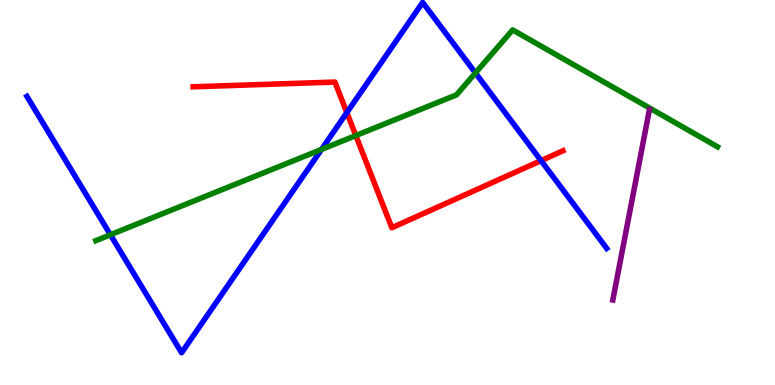[{'lines': ['blue', 'red'], 'intersections': [{'x': 4.48, 'y': 7.08}, {'x': 6.98, 'y': 5.83}]}, {'lines': ['green', 'red'], 'intersections': [{'x': 4.59, 'y': 6.48}]}, {'lines': ['purple', 'red'], 'intersections': []}, {'lines': ['blue', 'green'], 'intersections': [{'x': 1.42, 'y': 3.9}, {'x': 4.15, 'y': 6.12}, {'x': 6.13, 'y': 8.11}]}, {'lines': ['blue', 'purple'], 'intersections': []}, {'lines': ['green', 'purple'], 'intersections': []}]